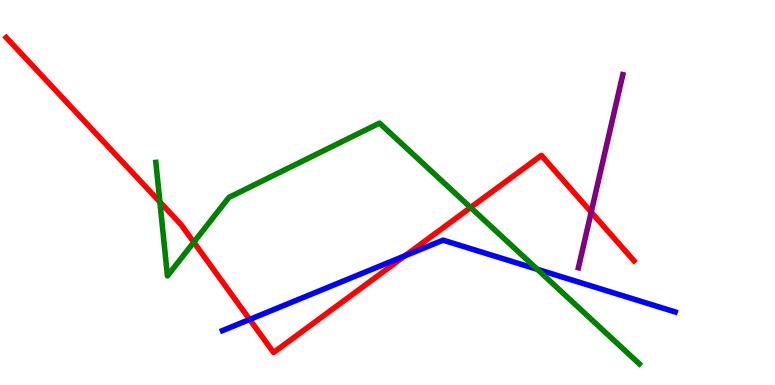[{'lines': ['blue', 'red'], 'intersections': [{'x': 3.22, 'y': 1.7}, {'x': 5.23, 'y': 3.36}]}, {'lines': ['green', 'red'], 'intersections': [{'x': 2.06, 'y': 4.75}, {'x': 2.5, 'y': 3.71}, {'x': 6.07, 'y': 4.61}]}, {'lines': ['purple', 'red'], 'intersections': [{'x': 7.63, 'y': 4.49}]}, {'lines': ['blue', 'green'], 'intersections': [{'x': 6.93, 'y': 3.01}]}, {'lines': ['blue', 'purple'], 'intersections': []}, {'lines': ['green', 'purple'], 'intersections': []}]